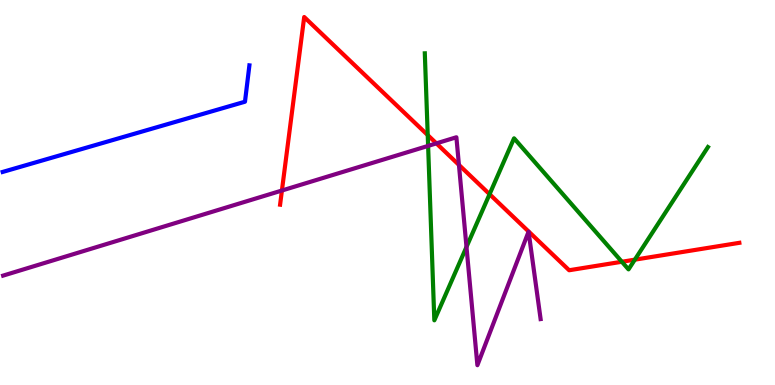[{'lines': ['blue', 'red'], 'intersections': []}, {'lines': ['green', 'red'], 'intersections': [{'x': 5.52, 'y': 6.49}, {'x': 6.32, 'y': 4.96}, {'x': 8.02, 'y': 3.2}, {'x': 8.19, 'y': 3.26}]}, {'lines': ['purple', 'red'], 'intersections': [{'x': 3.64, 'y': 5.05}, {'x': 5.63, 'y': 6.28}, {'x': 5.92, 'y': 5.72}]}, {'lines': ['blue', 'green'], 'intersections': []}, {'lines': ['blue', 'purple'], 'intersections': []}, {'lines': ['green', 'purple'], 'intersections': [{'x': 5.52, 'y': 6.21}, {'x': 6.02, 'y': 3.59}]}]